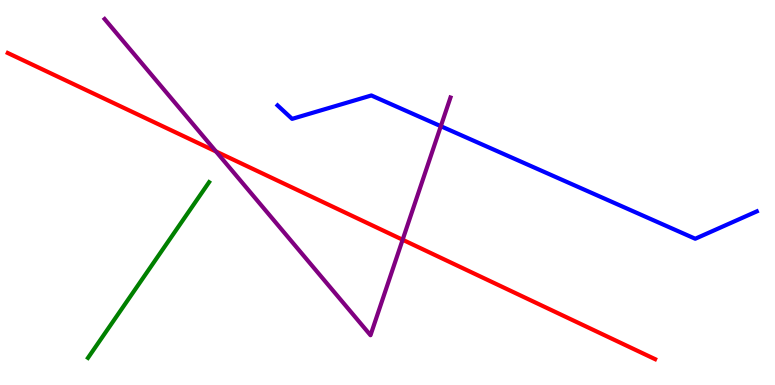[{'lines': ['blue', 'red'], 'intersections': []}, {'lines': ['green', 'red'], 'intersections': []}, {'lines': ['purple', 'red'], 'intersections': [{'x': 2.79, 'y': 6.07}, {'x': 5.2, 'y': 3.77}]}, {'lines': ['blue', 'green'], 'intersections': []}, {'lines': ['blue', 'purple'], 'intersections': [{'x': 5.69, 'y': 6.72}]}, {'lines': ['green', 'purple'], 'intersections': []}]